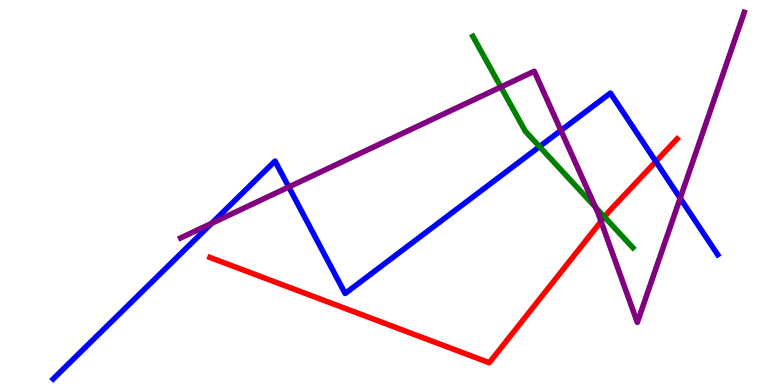[{'lines': ['blue', 'red'], 'intersections': [{'x': 8.46, 'y': 5.8}]}, {'lines': ['green', 'red'], 'intersections': [{'x': 7.8, 'y': 4.36}]}, {'lines': ['purple', 'red'], 'intersections': [{'x': 7.76, 'y': 4.25}]}, {'lines': ['blue', 'green'], 'intersections': [{'x': 6.96, 'y': 6.19}]}, {'lines': ['blue', 'purple'], 'intersections': [{'x': 2.73, 'y': 4.2}, {'x': 3.73, 'y': 5.14}, {'x': 7.24, 'y': 6.61}, {'x': 8.78, 'y': 4.85}]}, {'lines': ['green', 'purple'], 'intersections': [{'x': 6.46, 'y': 7.74}, {'x': 7.68, 'y': 4.62}]}]